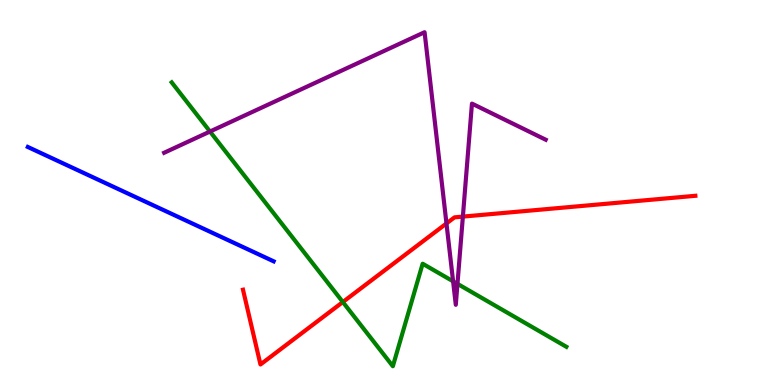[{'lines': ['blue', 'red'], 'intersections': []}, {'lines': ['green', 'red'], 'intersections': [{'x': 4.42, 'y': 2.16}]}, {'lines': ['purple', 'red'], 'intersections': [{'x': 5.76, 'y': 4.2}, {'x': 5.97, 'y': 4.37}]}, {'lines': ['blue', 'green'], 'intersections': []}, {'lines': ['blue', 'purple'], 'intersections': []}, {'lines': ['green', 'purple'], 'intersections': [{'x': 2.71, 'y': 6.58}, {'x': 5.85, 'y': 2.69}, {'x': 5.9, 'y': 2.63}]}]